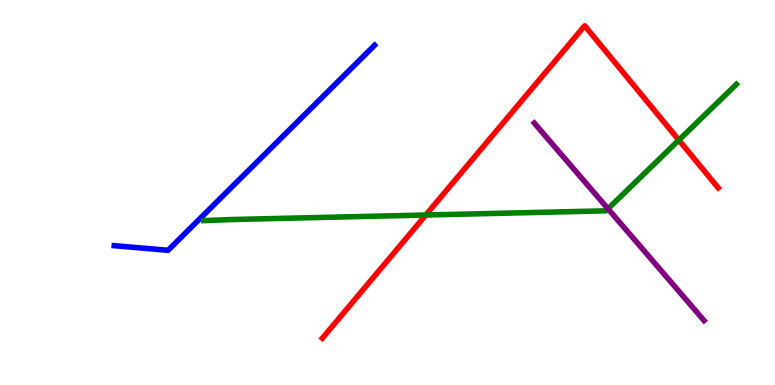[{'lines': ['blue', 'red'], 'intersections': []}, {'lines': ['green', 'red'], 'intersections': [{'x': 5.49, 'y': 4.42}, {'x': 8.76, 'y': 6.36}]}, {'lines': ['purple', 'red'], 'intersections': []}, {'lines': ['blue', 'green'], 'intersections': []}, {'lines': ['blue', 'purple'], 'intersections': []}, {'lines': ['green', 'purple'], 'intersections': [{'x': 7.85, 'y': 4.58}]}]